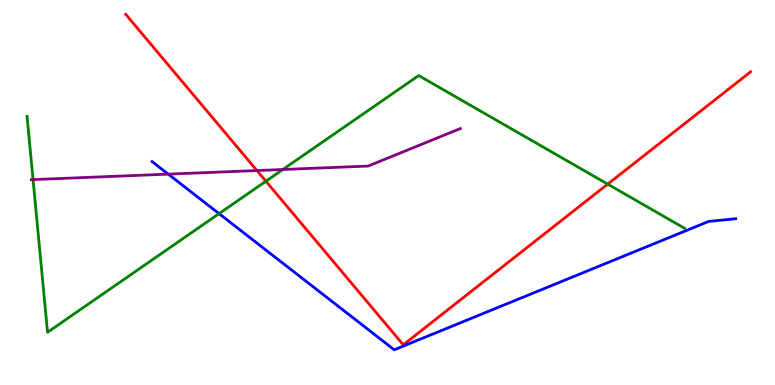[{'lines': ['blue', 'red'], 'intersections': []}, {'lines': ['green', 'red'], 'intersections': [{'x': 3.43, 'y': 5.29}, {'x': 7.84, 'y': 5.22}]}, {'lines': ['purple', 'red'], 'intersections': [{'x': 3.32, 'y': 5.57}]}, {'lines': ['blue', 'green'], 'intersections': [{'x': 2.83, 'y': 4.45}]}, {'lines': ['blue', 'purple'], 'intersections': [{'x': 2.17, 'y': 5.48}]}, {'lines': ['green', 'purple'], 'intersections': [{'x': 0.426, 'y': 5.34}, {'x': 3.65, 'y': 5.6}]}]